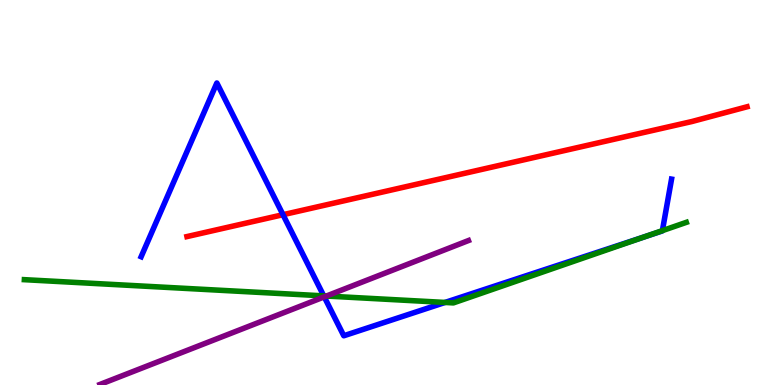[{'lines': ['blue', 'red'], 'intersections': [{'x': 3.65, 'y': 4.42}]}, {'lines': ['green', 'red'], 'intersections': []}, {'lines': ['purple', 'red'], 'intersections': []}, {'lines': ['blue', 'green'], 'intersections': [{'x': 4.18, 'y': 2.31}, {'x': 5.74, 'y': 2.14}, {'x': 8.33, 'y': 3.86}, {'x': 8.55, 'y': 4.01}]}, {'lines': ['blue', 'purple'], 'intersections': [{'x': 4.18, 'y': 2.29}]}, {'lines': ['green', 'purple'], 'intersections': [{'x': 4.21, 'y': 2.31}]}]